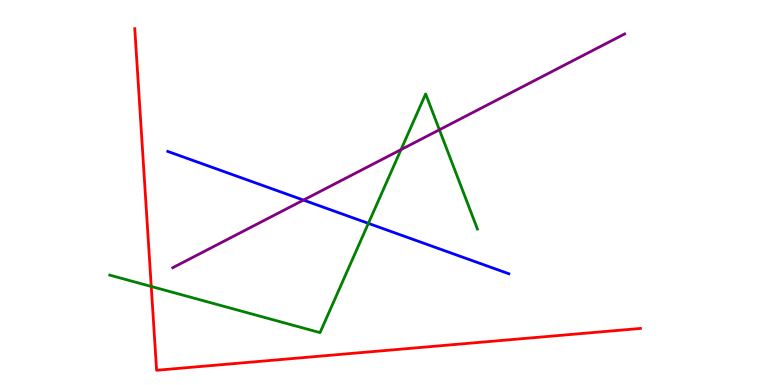[{'lines': ['blue', 'red'], 'intersections': []}, {'lines': ['green', 'red'], 'intersections': [{'x': 1.95, 'y': 2.56}]}, {'lines': ['purple', 'red'], 'intersections': []}, {'lines': ['blue', 'green'], 'intersections': [{'x': 4.75, 'y': 4.2}]}, {'lines': ['blue', 'purple'], 'intersections': [{'x': 3.92, 'y': 4.8}]}, {'lines': ['green', 'purple'], 'intersections': [{'x': 5.17, 'y': 6.11}, {'x': 5.67, 'y': 6.63}]}]